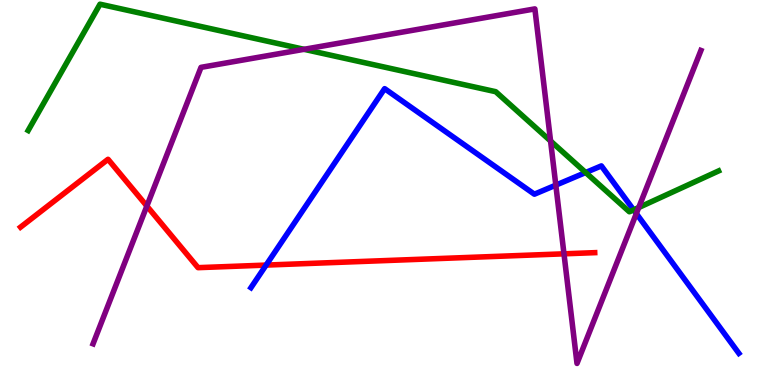[{'lines': ['blue', 'red'], 'intersections': [{'x': 3.43, 'y': 3.11}]}, {'lines': ['green', 'red'], 'intersections': []}, {'lines': ['purple', 'red'], 'intersections': [{'x': 1.89, 'y': 4.65}, {'x': 7.28, 'y': 3.41}]}, {'lines': ['blue', 'green'], 'intersections': [{'x': 7.56, 'y': 5.52}, {'x': 8.18, 'y': 4.55}]}, {'lines': ['blue', 'purple'], 'intersections': [{'x': 7.17, 'y': 5.19}, {'x': 8.21, 'y': 4.45}]}, {'lines': ['green', 'purple'], 'intersections': [{'x': 3.92, 'y': 8.72}, {'x': 7.1, 'y': 6.34}, {'x': 8.24, 'y': 4.61}]}]